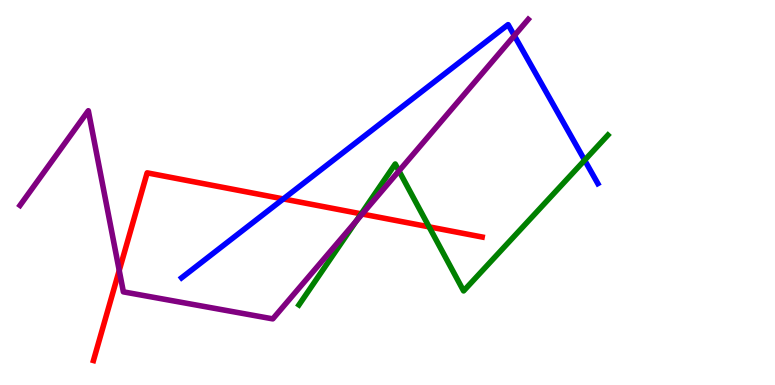[{'lines': ['blue', 'red'], 'intersections': [{'x': 3.66, 'y': 4.83}]}, {'lines': ['green', 'red'], 'intersections': [{'x': 4.66, 'y': 4.45}, {'x': 5.54, 'y': 4.11}]}, {'lines': ['purple', 'red'], 'intersections': [{'x': 1.54, 'y': 2.98}, {'x': 4.67, 'y': 4.44}]}, {'lines': ['blue', 'green'], 'intersections': [{'x': 7.54, 'y': 5.84}]}, {'lines': ['blue', 'purple'], 'intersections': [{'x': 6.64, 'y': 9.07}]}, {'lines': ['green', 'purple'], 'intersections': [{'x': 4.6, 'y': 4.26}, {'x': 5.15, 'y': 5.56}]}]